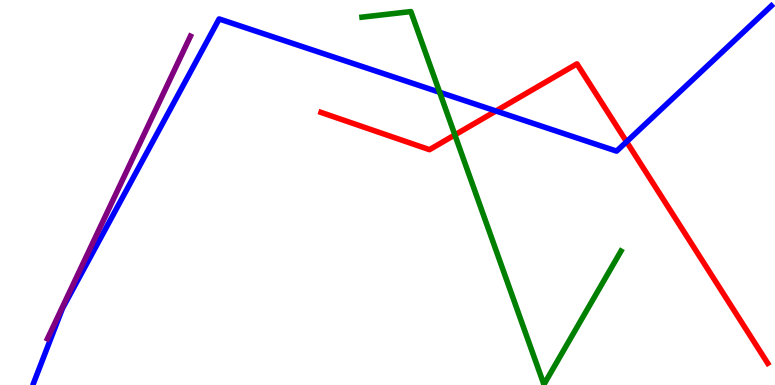[{'lines': ['blue', 'red'], 'intersections': [{'x': 6.4, 'y': 7.12}, {'x': 8.08, 'y': 6.32}]}, {'lines': ['green', 'red'], 'intersections': [{'x': 5.87, 'y': 6.5}]}, {'lines': ['purple', 'red'], 'intersections': []}, {'lines': ['blue', 'green'], 'intersections': [{'x': 5.67, 'y': 7.6}]}, {'lines': ['blue', 'purple'], 'intersections': []}, {'lines': ['green', 'purple'], 'intersections': []}]